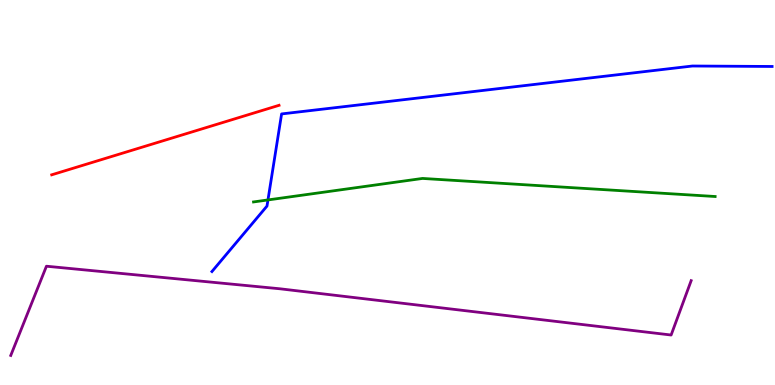[{'lines': ['blue', 'red'], 'intersections': []}, {'lines': ['green', 'red'], 'intersections': []}, {'lines': ['purple', 'red'], 'intersections': []}, {'lines': ['blue', 'green'], 'intersections': [{'x': 3.46, 'y': 4.81}]}, {'lines': ['blue', 'purple'], 'intersections': []}, {'lines': ['green', 'purple'], 'intersections': []}]